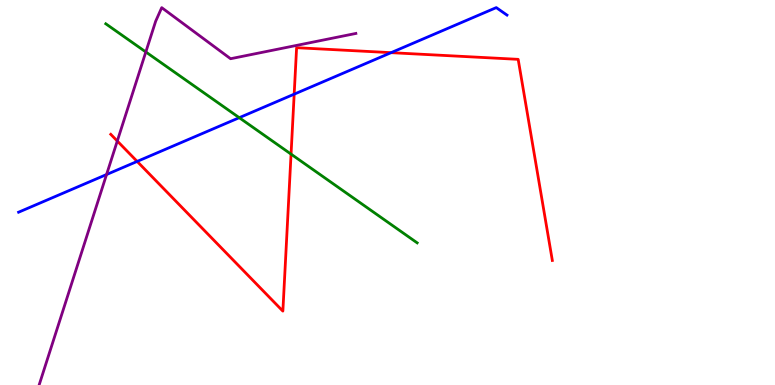[{'lines': ['blue', 'red'], 'intersections': [{'x': 1.77, 'y': 5.81}, {'x': 3.8, 'y': 7.55}, {'x': 5.05, 'y': 8.63}]}, {'lines': ['green', 'red'], 'intersections': [{'x': 3.76, 'y': 6.0}]}, {'lines': ['purple', 'red'], 'intersections': [{'x': 1.51, 'y': 6.34}]}, {'lines': ['blue', 'green'], 'intersections': [{'x': 3.09, 'y': 6.94}]}, {'lines': ['blue', 'purple'], 'intersections': [{'x': 1.37, 'y': 5.47}]}, {'lines': ['green', 'purple'], 'intersections': [{'x': 1.88, 'y': 8.65}]}]